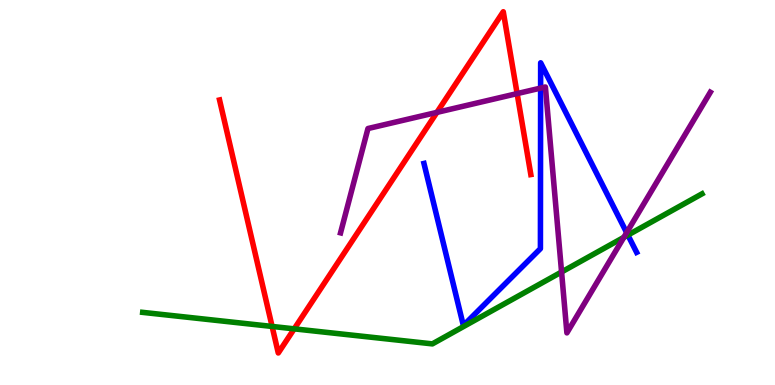[{'lines': ['blue', 'red'], 'intersections': []}, {'lines': ['green', 'red'], 'intersections': [{'x': 3.51, 'y': 1.52}, {'x': 3.8, 'y': 1.46}]}, {'lines': ['purple', 'red'], 'intersections': [{'x': 5.64, 'y': 7.08}, {'x': 6.67, 'y': 7.57}]}, {'lines': ['blue', 'green'], 'intersections': [{'x': 8.1, 'y': 3.89}]}, {'lines': ['blue', 'purple'], 'intersections': [{'x': 6.98, 'y': 7.71}, {'x': 8.09, 'y': 3.96}]}, {'lines': ['green', 'purple'], 'intersections': [{'x': 7.25, 'y': 2.94}, {'x': 8.05, 'y': 3.84}]}]